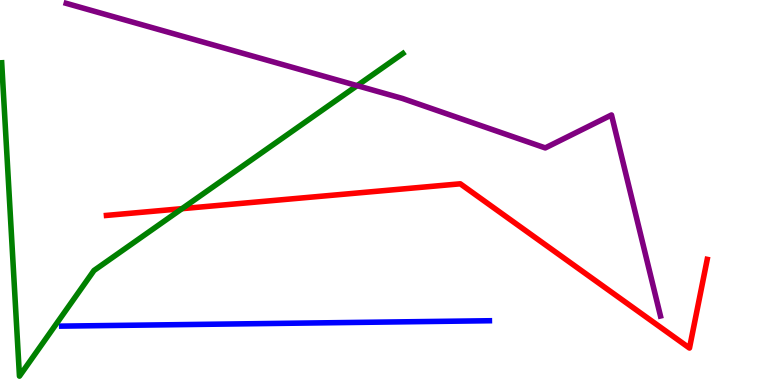[{'lines': ['blue', 'red'], 'intersections': []}, {'lines': ['green', 'red'], 'intersections': [{'x': 2.35, 'y': 4.58}]}, {'lines': ['purple', 'red'], 'intersections': []}, {'lines': ['blue', 'green'], 'intersections': []}, {'lines': ['blue', 'purple'], 'intersections': []}, {'lines': ['green', 'purple'], 'intersections': [{'x': 4.61, 'y': 7.78}]}]